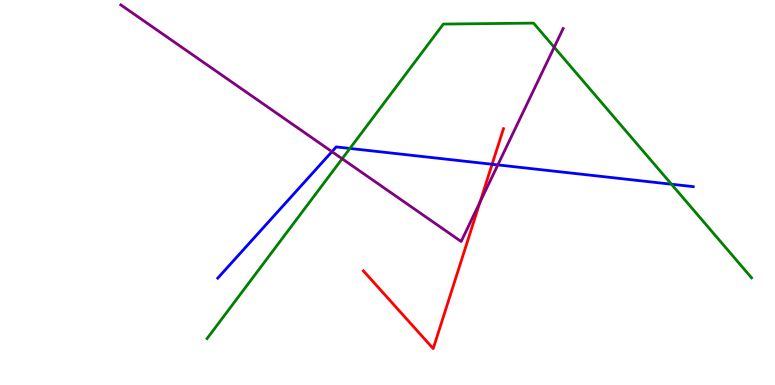[{'lines': ['blue', 'red'], 'intersections': [{'x': 6.35, 'y': 5.73}]}, {'lines': ['green', 'red'], 'intersections': []}, {'lines': ['purple', 'red'], 'intersections': [{'x': 6.19, 'y': 4.75}]}, {'lines': ['blue', 'green'], 'intersections': [{'x': 4.52, 'y': 6.14}, {'x': 8.66, 'y': 5.22}]}, {'lines': ['blue', 'purple'], 'intersections': [{'x': 4.28, 'y': 6.06}, {'x': 6.42, 'y': 5.72}]}, {'lines': ['green', 'purple'], 'intersections': [{'x': 4.41, 'y': 5.88}, {'x': 7.15, 'y': 8.77}]}]